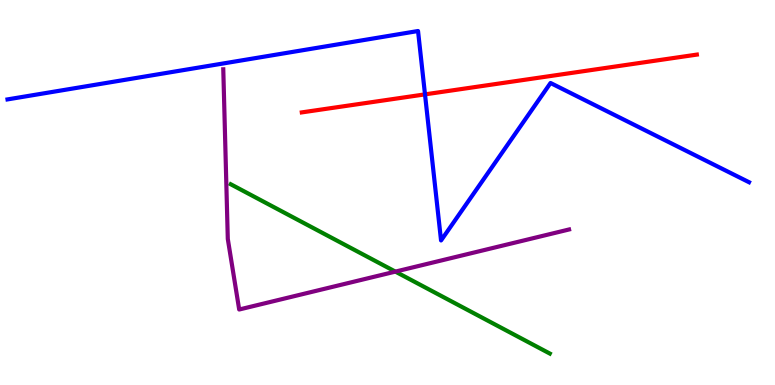[{'lines': ['blue', 'red'], 'intersections': [{'x': 5.48, 'y': 7.55}]}, {'lines': ['green', 'red'], 'intersections': []}, {'lines': ['purple', 'red'], 'intersections': []}, {'lines': ['blue', 'green'], 'intersections': []}, {'lines': ['blue', 'purple'], 'intersections': []}, {'lines': ['green', 'purple'], 'intersections': [{'x': 5.1, 'y': 2.95}]}]